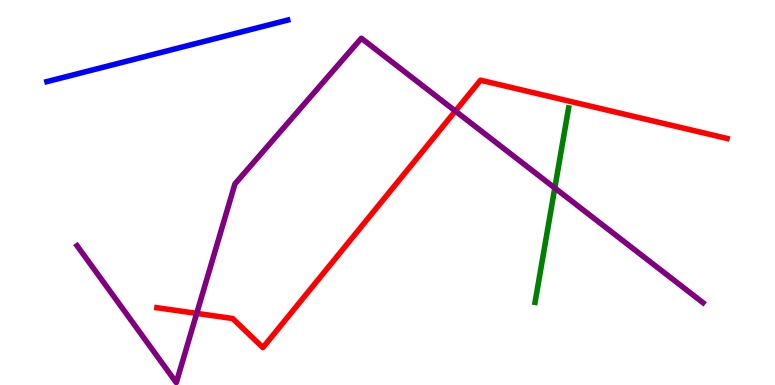[{'lines': ['blue', 'red'], 'intersections': []}, {'lines': ['green', 'red'], 'intersections': []}, {'lines': ['purple', 'red'], 'intersections': [{'x': 2.54, 'y': 1.86}, {'x': 5.88, 'y': 7.12}]}, {'lines': ['blue', 'green'], 'intersections': []}, {'lines': ['blue', 'purple'], 'intersections': []}, {'lines': ['green', 'purple'], 'intersections': [{'x': 7.16, 'y': 5.12}]}]